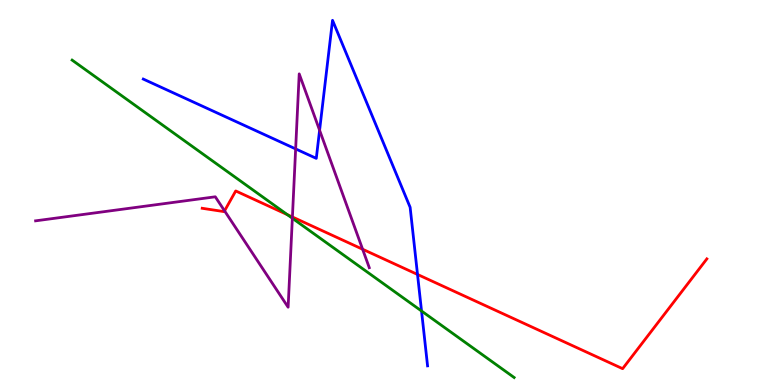[{'lines': ['blue', 'red'], 'intersections': [{'x': 5.39, 'y': 2.87}]}, {'lines': ['green', 'red'], 'intersections': [{'x': 3.71, 'y': 4.42}]}, {'lines': ['purple', 'red'], 'intersections': [{'x': 2.9, 'y': 4.52}, {'x': 3.77, 'y': 4.36}, {'x': 4.68, 'y': 3.53}]}, {'lines': ['blue', 'green'], 'intersections': [{'x': 5.44, 'y': 1.92}]}, {'lines': ['blue', 'purple'], 'intersections': [{'x': 3.81, 'y': 6.13}, {'x': 4.12, 'y': 6.62}]}, {'lines': ['green', 'purple'], 'intersections': [{'x': 3.77, 'y': 4.33}]}]